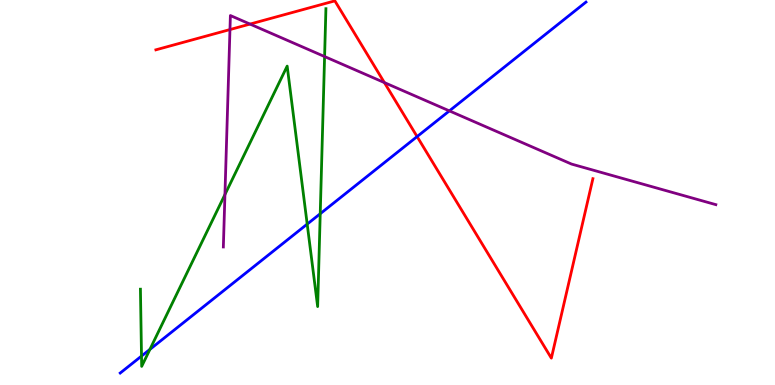[{'lines': ['blue', 'red'], 'intersections': [{'x': 5.38, 'y': 6.45}]}, {'lines': ['green', 'red'], 'intersections': []}, {'lines': ['purple', 'red'], 'intersections': [{'x': 2.97, 'y': 9.23}, {'x': 3.23, 'y': 9.37}, {'x': 4.96, 'y': 7.85}]}, {'lines': ['blue', 'green'], 'intersections': [{'x': 1.83, 'y': 0.751}, {'x': 1.93, 'y': 0.925}, {'x': 3.96, 'y': 4.18}, {'x': 4.13, 'y': 4.45}]}, {'lines': ['blue', 'purple'], 'intersections': [{'x': 5.8, 'y': 7.12}]}, {'lines': ['green', 'purple'], 'intersections': [{'x': 2.9, 'y': 4.95}, {'x': 4.19, 'y': 8.53}]}]